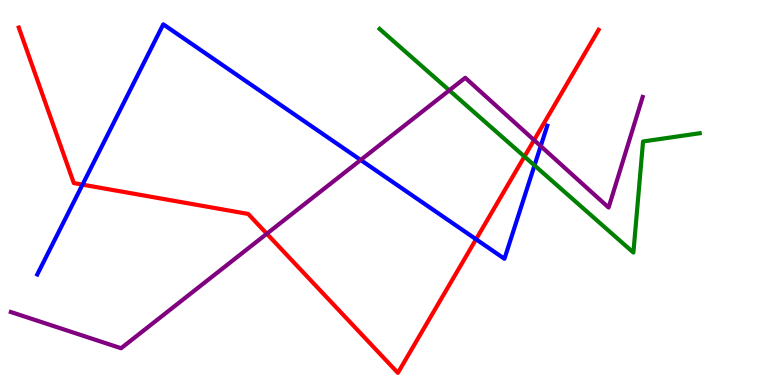[{'lines': ['blue', 'red'], 'intersections': [{'x': 1.06, 'y': 5.2}, {'x': 6.14, 'y': 3.79}]}, {'lines': ['green', 'red'], 'intersections': [{'x': 6.77, 'y': 5.93}]}, {'lines': ['purple', 'red'], 'intersections': [{'x': 3.44, 'y': 3.93}, {'x': 6.89, 'y': 6.36}]}, {'lines': ['blue', 'green'], 'intersections': [{'x': 6.9, 'y': 5.7}]}, {'lines': ['blue', 'purple'], 'intersections': [{'x': 4.65, 'y': 5.84}, {'x': 6.98, 'y': 6.21}]}, {'lines': ['green', 'purple'], 'intersections': [{'x': 5.8, 'y': 7.65}]}]